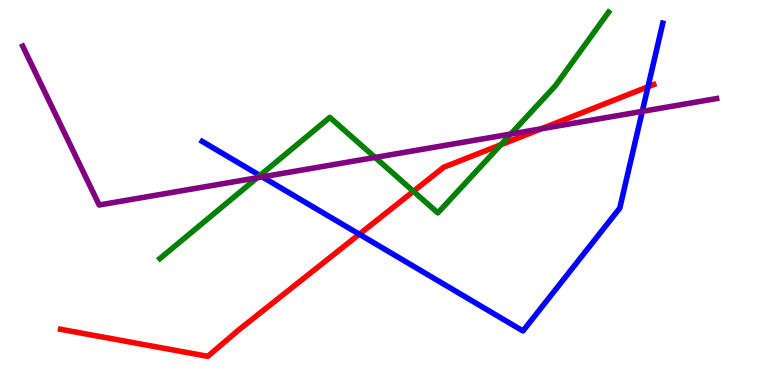[{'lines': ['blue', 'red'], 'intersections': [{'x': 4.64, 'y': 3.92}, {'x': 8.36, 'y': 7.75}]}, {'lines': ['green', 'red'], 'intersections': [{'x': 5.33, 'y': 5.03}, {'x': 6.46, 'y': 6.24}]}, {'lines': ['purple', 'red'], 'intersections': [{'x': 6.99, 'y': 6.66}]}, {'lines': ['blue', 'green'], 'intersections': [{'x': 3.35, 'y': 5.44}]}, {'lines': ['blue', 'purple'], 'intersections': [{'x': 3.38, 'y': 5.41}, {'x': 8.29, 'y': 7.11}]}, {'lines': ['green', 'purple'], 'intersections': [{'x': 3.32, 'y': 5.38}, {'x': 4.84, 'y': 5.91}, {'x': 6.59, 'y': 6.52}]}]